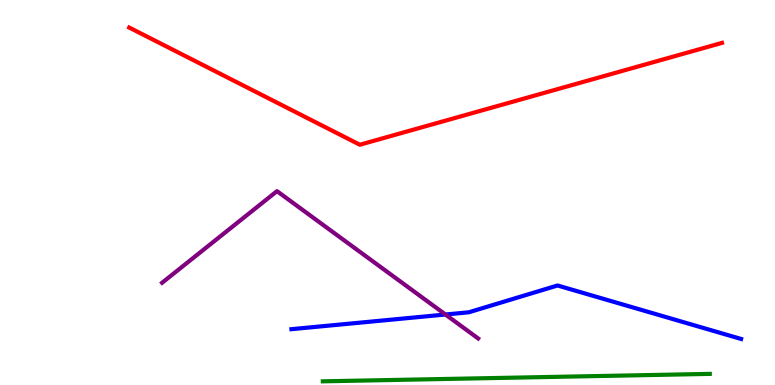[{'lines': ['blue', 'red'], 'intersections': []}, {'lines': ['green', 'red'], 'intersections': []}, {'lines': ['purple', 'red'], 'intersections': []}, {'lines': ['blue', 'green'], 'intersections': []}, {'lines': ['blue', 'purple'], 'intersections': [{'x': 5.75, 'y': 1.83}]}, {'lines': ['green', 'purple'], 'intersections': []}]